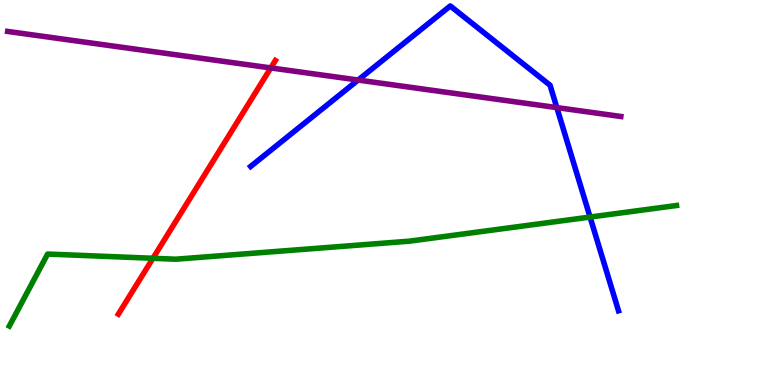[{'lines': ['blue', 'red'], 'intersections': []}, {'lines': ['green', 'red'], 'intersections': [{'x': 1.97, 'y': 3.29}]}, {'lines': ['purple', 'red'], 'intersections': [{'x': 3.49, 'y': 8.24}]}, {'lines': ['blue', 'green'], 'intersections': [{'x': 7.61, 'y': 4.36}]}, {'lines': ['blue', 'purple'], 'intersections': [{'x': 4.62, 'y': 7.92}, {'x': 7.18, 'y': 7.21}]}, {'lines': ['green', 'purple'], 'intersections': []}]